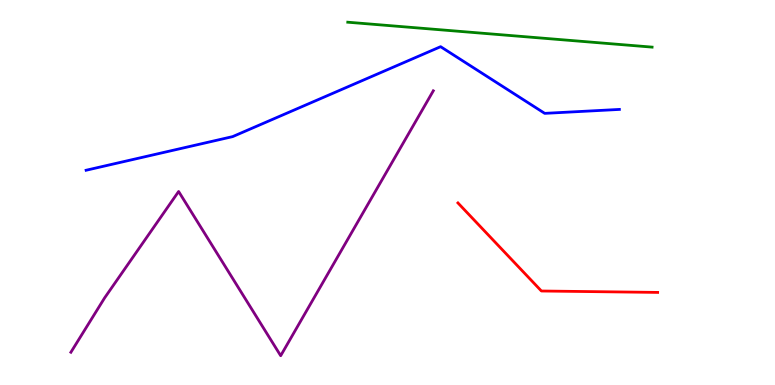[{'lines': ['blue', 'red'], 'intersections': []}, {'lines': ['green', 'red'], 'intersections': []}, {'lines': ['purple', 'red'], 'intersections': []}, {'lines': ['blue', 'green'], 'intersections': []}, {'lines': ['blue', 'purple'], 'intersections': []}, {'lines': ['green', 'purple'], 'intersections': []}]